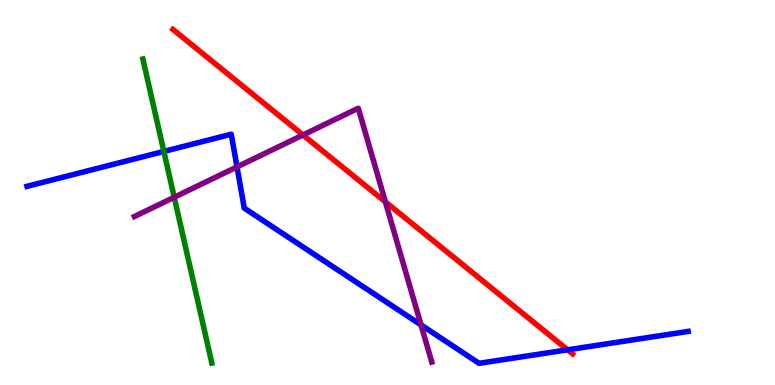[{'lines': ['blue', 'red'], 'intersections': [{'x': 7.32, 'y': 0.914}]}, {'lines': ['green', 'red'], 'intersections': []}, {'lines': ['purple', 'red'], 'intersections': [{'x': 3.91, 'y': 6.49}, {'x': 4.97, 'y': 4.76}]}, {'lines': ['blue', 'green'], 'intersections': [{'x': 2.11, 'y': 6.07}]}, {'lines': ['blue', 'purple'], 'intersections': [{'x': 3.06, 'y': 5.66}, {'x': 5.43, 'y': 1.56}]}, {'lines': ['green', 'purple'], 'intersections': [{'x': 2.25, 'y': 4.88}]}]